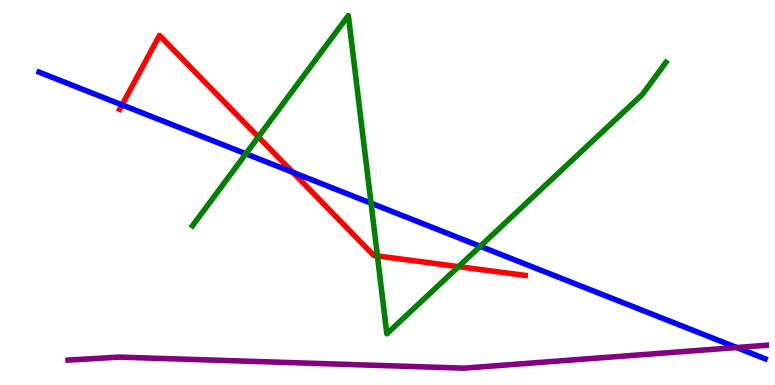[{'lines': ['blue', 'red'], 'intersections': [{'x': 1.58, 'y': 7.28}, {'x': 3.78, 'y': 5.52}]}, {'lines': ['green', 'red'], 'intersections': [{'x': 3.33, 'y': 6.44}, {'x': 4.87, 'y': 3.35}, {'x': 5.92, 'y': 3.07}]}, {'lines': ['purple', 'red'], 'intersections': []}, {'lines': ['blue', 'green'], 'intersections': [{'x': 3.17, 'y': 6.01}, {'x': 4.79, 'y': 4.72}, {'x': 6.2, 'y': 3.6}]}, {'lines': ['blue', 'purple'], 'intersections': [{'x': 9.5, 'y': 0.973}]}, {'lines': ['green', 'purple'], 'intersections': []}]